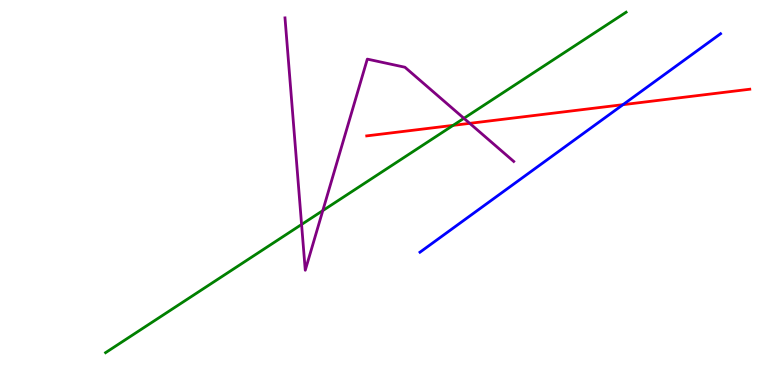[{'lines': ['blue', 'red'], 'intersections': [{'x': 8.04, 'y': 7.28}]}, {'lines': ['green', 'red'], 'intersections': [{'x': 5.85, 'y': 6.74}]}, {'lines': ['purple', 'red'], 'intersections': [{'x': 6.06, 'y': 6.8}]}, {'lines': ['blue', 'green'], 'intersections': []}, {'lines': ['blue', 'purple'], 'intersections': []}, {'lines': ['green', 'purple'], 'intersections': [{'x': 3.89, 'y': 4.17}, {'x': 4.17, 'y': 4.53}, {'x': 5.99, 'y': 6.93}]}]